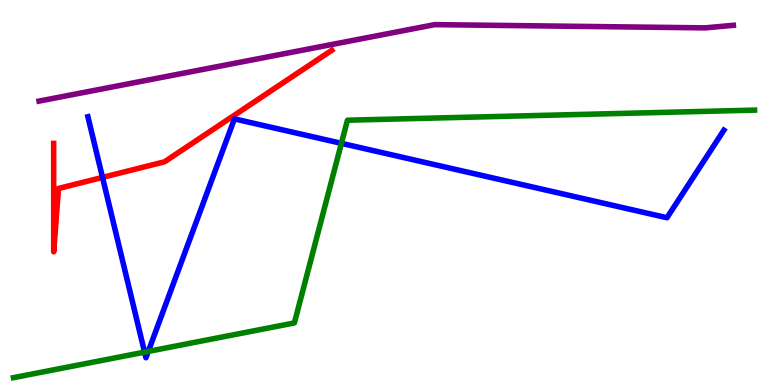[{'lines': ['blue', 'red'], 'intersections': [{'x': 1.32, 'y': 5.39}]}, {'lines': ['green', 'red'], 'intersections': []}, {'lines': ['purple', 'red'], 'intersections': []}, {'lines': ['blue', 'green'], 'intersections': [{'x': 1.87, 'y': 0.854}, {'x': 1.91, 'y': 0.873}, {'x': 4.41, 'y': 6.28}]}, {'lines': ['blue', 'purple'], 'intersections': []}, {'lines': ['green', 'purple'], 'intersections': []}]